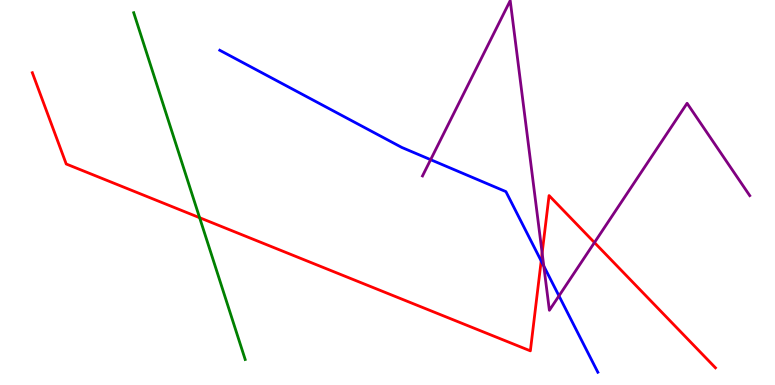[{'lines': ['blue', 'red'], 'intersections': [{'x': 6.98, 'y': 3.22}]}, {'lines': ['green', 'red'], 'intersections': [{'x': 2.58, 'y': 4.35}]}, {'lines': ['purple', 'red'], 'intersections': [{'x': 7.0, 'y': 3.43}, {'x': 7.67, 'y': 3.7}]}, {'lines': ['blue', 'green'], 'intersections': []}, {'lines': ['blue', 'purple'], 'intersections': [{'x': 5.56, 'y': 5.85}, {'x': 7.02, 'y': 3.09}, {'x': 7.21, 'y': 2.31}]}, {'lines': ['green', 'purple'], 'intersections': []}]